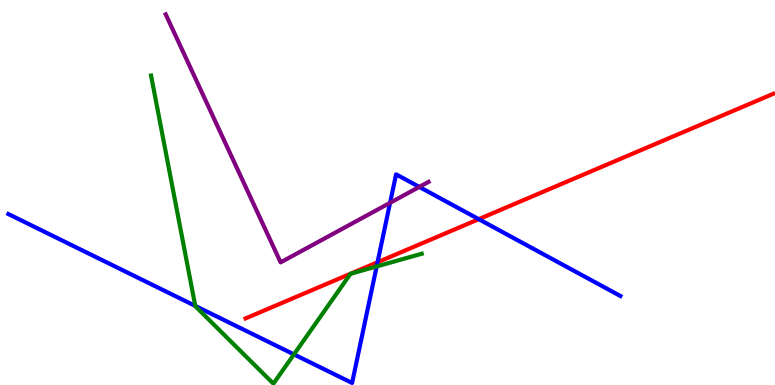[{'lines': ['blue', 'red'], 'intersections': [{'x': 4.87, 'y': 3.19}, {'x': 6.18, 'y': 4.31}]}, {'lines': ['green', 'red'], 'intersections': []}, {'lines': ['purple', 'red'], 'intersections': []}, {'lines': ['blue', 'green'], 'intersections': [{'x': 2.52, 'y': 2.05}, {'x': 3.79, 'y': 0.795}, {'x': 4.86, 'y': 3.08}]}, {'lines': ['blue', 'purple'], 'intersections': [{'x': 5.03, 'y': 4.73}, {'x': 5.41, 'y': 5.14}]}, {'lines': ['green', 'purple'], 'intersections': []}]